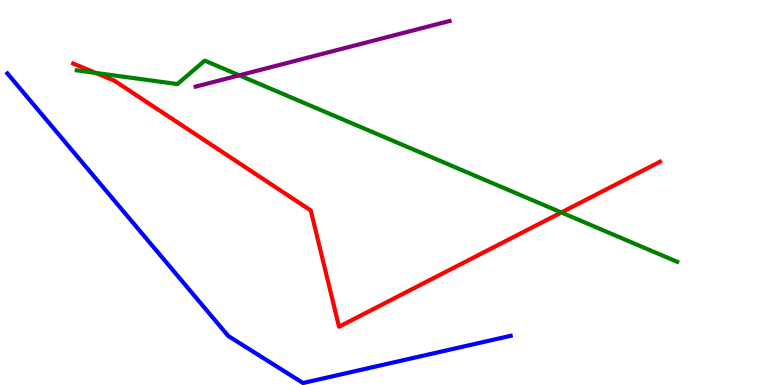[{'lines': ['blue', 'red'], 'intersections': []}, {'lines': ['green', 'red'], 'intersections': [{'x': 1.24, 'y': 8.11}, {'x': 7.24, 'y': 4.48}]}, {'lines': ['purple', 'red'], 'intersections': []}, {'lines': ['blue', 'green'], 'intersections': []}, {'lines': ['blue', 'purple'], 'intersections': []}, {'lines': ['green', 'purple'], 'intersections': [{'x': 3.09, 'y': 8.04}]}]